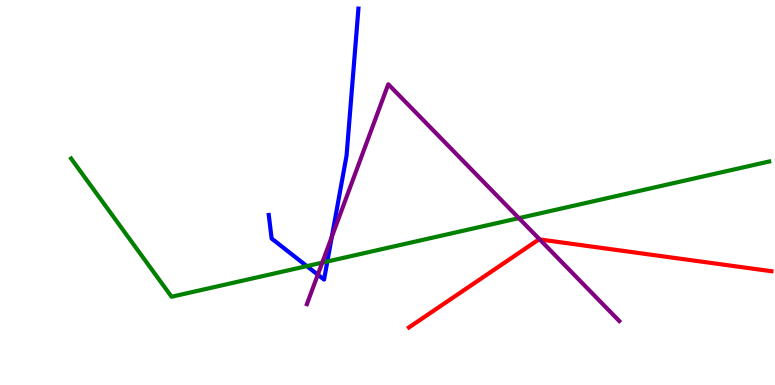[{'lines': ['blue', 'red'], 'intersections': []}, {'lines': ['green', 'red'], 'intersections': []}, {'lines': ['purple', 'red'], 'intersections': [{'x': 6.96, 'y': 3.78}]}, {'lines': ['blue', 'green'], 'intersections': [{'x': 3.96, 'y': 3.09}, {'x': 4.22, 'y': 3.21}]}, {'lines': ['blue', 'purple'], 'intersections': [{'x': 4.1, 'y': 2.87}, {'x': 4.28, 'y': 3.85}]}, {'lines': ['green', 'purple'], 'intersections': [{'x': 4.16, 'y': 3.18}, {'x': 6.7, 'y': 4.33}]}]